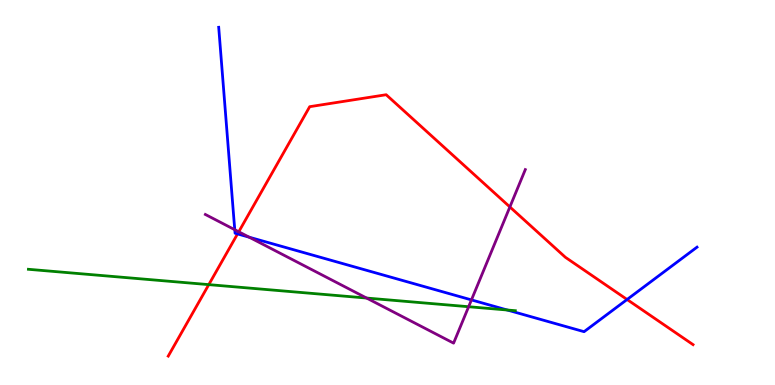[{'lines': ['blue', 'red'], 'intersections': [{'x': 3.07, 'y': 3.92}, {'x': 8.09, 'y': 2.22}]}, {'lines': ['green', 'red'], 'intersections': [{'x': 2.69, 'y': 2.61}]}, {'lines': ['purple', 'red'], 'intersections': [{'x': 3.08, 'y': 3.98}, {'x': 6.58, 'y': 4.62}]}, {'lines': ['blue', 'green'], 'intersections': [{'x': 6.55, 'y': 1.95}]}, {'lines': ['blue', 'purple'], 'intersections': [{'x': 3.03, 'y': 4.03}, {'x': 3.22, 'y': 3.84}, {'x': 6.08, 'y': 2.21}]}, {'lines': ['green', 'purple'], 'intersections': [{'x': 4.73, 'y': 2.26}, {'x': 6.05, 'y': 2.03}]}]